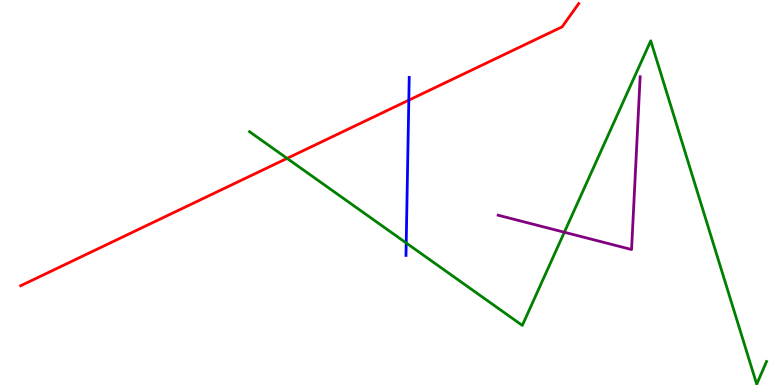[{'lines': ['blue', 'red'], 'intersections': [{'x': 5.28, 'y': 7.4}]}, {'lines': ['green', 'red'], 'intersections': [{'x': 3.7, 'y': 5.89}]}, {'lines': ['purple', 'red'], 'intersections': []}, {'lines': ['blue', 'green'], 'intersections': [{'x': 5.24, 'y': 3.69}]}, {'lines': ['blue', 'purple'], 'intersections': []}, {'lines': ['green', 'purple'], 'intersections': [{'x': 7.28, 'y': 3.97}]}]